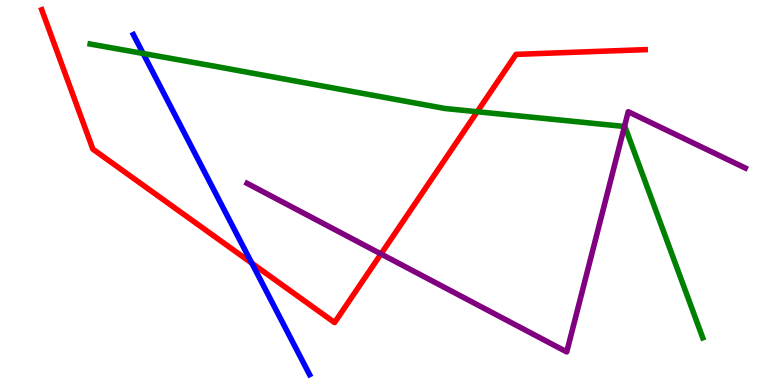[{'lines': ['blue', 'red'], 'intersections': [{'x': 3.25, 'y': 3.16}]}, {'lines': ['green', 'red'], 'intersections': [{'x': 6.16, 'y': 7.1}]}, {'lines': ['purple', 'red'], 'intersections': [{'x': 4.92, 'y': 3.4}]}, {'lines': ['blue', 'green'], 'intersections': [{'x': 1.85, 'y': 8.61}]}, {'lines': ['blue', 'purple'], 'intersections': []}, {'lines': ['green', 'purple'], 'intersections': [{'x': 8.06, 'y': 6.71}]}]